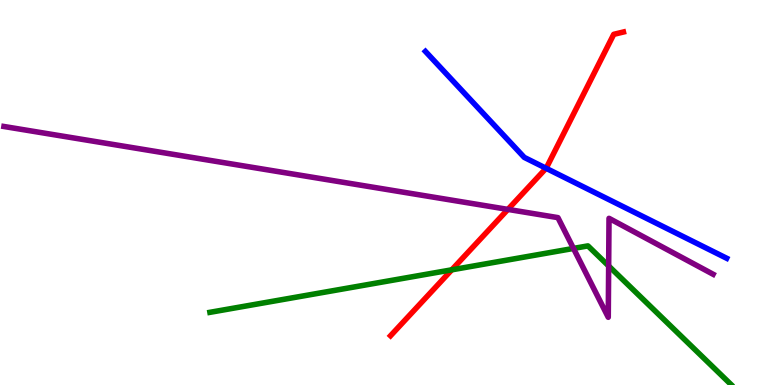[{'lines': ['blue', 'red'], 'intersections': [{'x': 7.05, 'y': 5.63}]}, {'lines': ['green', 'red'], 'intersections': [{'x': 5.83, 'y': 2.99}]}, {'lines': ['purple', 'red'], 'intersections': [{'x': 6.55, 'y': 4.56}]}, {'lines': ['blue', 'green'], 'intersections': []}, {'lines': ['blue', 'purple'], 'intersections': []}, {'lines': ['green', 'purple'], 'intersections': [{'x': 7.4, 'y': 3.55}, {'x': 7.85, 'y': 3.09}]}]